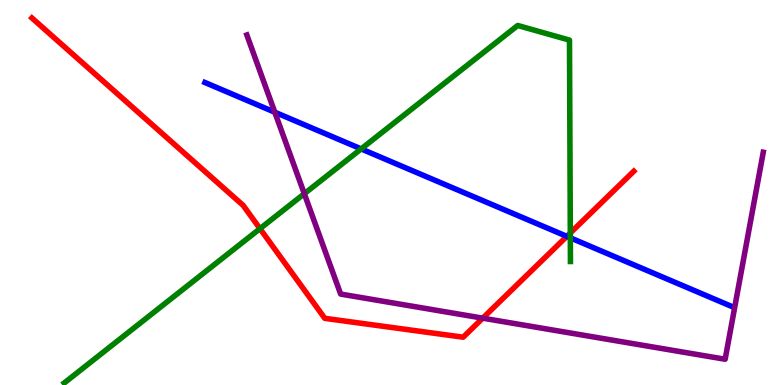[{'lines': ['blue', 'red'], 'intersections': [{'x': 7.31, 'y': 3.86}]}, {'lines': ['green', 'red'], 'intersections': [{'x': 3.35, 'y': 4.06}, {'x': 7.36, 'y': 3.95}]}, {'lines': ['purple', 'red'], 'intersections': [{'x': 6.23, 'y': 1.74}]}, {'lines': ['blue', 'green'], 'intersections': [{'x': 4.66, 'y': 6.13}, {'x': 7.36, 'y': 3.82}]}, {'lines': ['blue', 'purple'], 'intersections': [{'x': 3.55, 'y': 7.09}]}, {'lines': ['green', 'purple'], 'intersections': [{'x': 3.93, 'y': 4.97}]}]